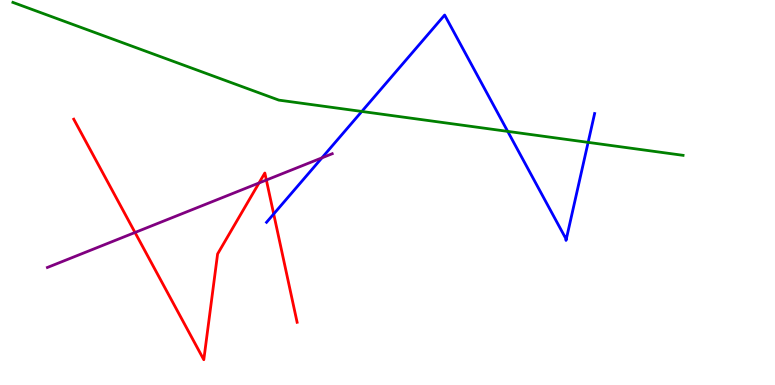[{'lines': ['blue', 'red'], 'intersections': [{'x': 3.53, 'y': 4.44}]}, {'lines': ['green', 'red'], 'intersections': []}, {'lines': ['purple', 'red'], 'intersections': [{'x': 1.74, 'y': 3.96}, {'x': 3.34, 'y': 5.25}, {'x': 3.44, 'y': 5.32}]}, {'lines': ['blue', 'green'], 'intersections': [{'x': 4.67, 'y': 7.11}, {'x': 6.55, 'y': 6.59}, {'x': 7.59, 'y': 6.3}]}, {'lines': ['blue', 'purple'], 'intersections': [{'x': 4.15, 'y': 5.9}]}, {'lines': ['green', 'purple'], 'intersections': []}]